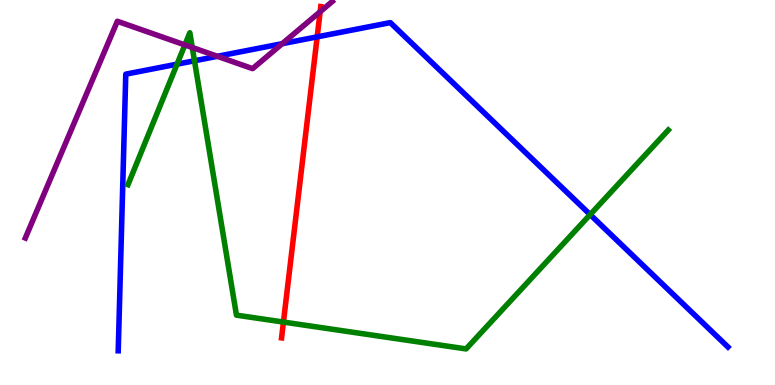[{'lines': ['blue', 'red'], 'intersections': [{'x': 4.09, 'y': 9.04}]}, {'lines': ['green', 'red'], 'intersections': [{'x': 3.66, 'y': 1.63}]}, {'lines': ['purple', 'red'], 'intersections': [{'x': 4.13, 'y': 9.7}]}, {'lines': ['blue', 'green'], 'intersections': [{'x': 2.28, 'y': 8.33}, {'x': 2.51, 'y': 8.42}, {'x': 7.61, 'y': 4.43}]}, {'lines': ['blue', 'purple'], 'intersections': [{'x': 2.81, 'y': 8.54}, {'x': 3.64, 'y': 8.87}]}, {'lines': ['green', 'purple'], 'intersections': [{'x': 2.39, 'y': 8.83}, {'x': 2.48, 'y': 8.77}]}]